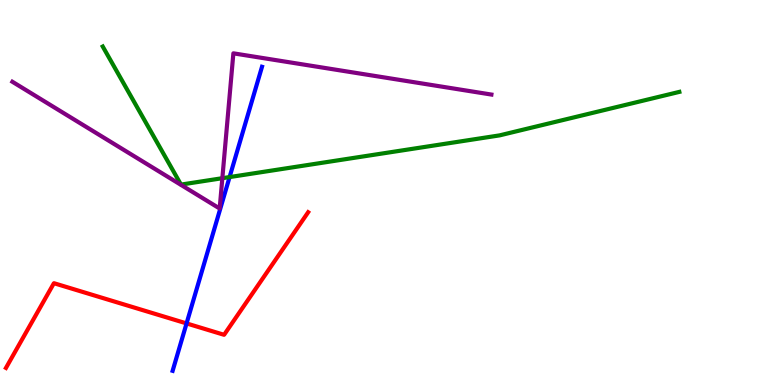[{'lines': ['blue', 'red'], 'intersections': [{'x': 2.41, 'y': 1.6}]}, {'lines': ['green', 'red'], 'intersections': []}, {'lines': ['purple', 'red'], 'intersections': []}, {'lines': ['blue', 'green'], 'intersections': [{'x': 2.96, 'y': 5.4}]}, {'lines': ['blue', 'purple'], 'intersections': []}, {'lines': ['green', 'purple'], 'intersections': [{'x': 2.87, 'y': 5.37}]}]